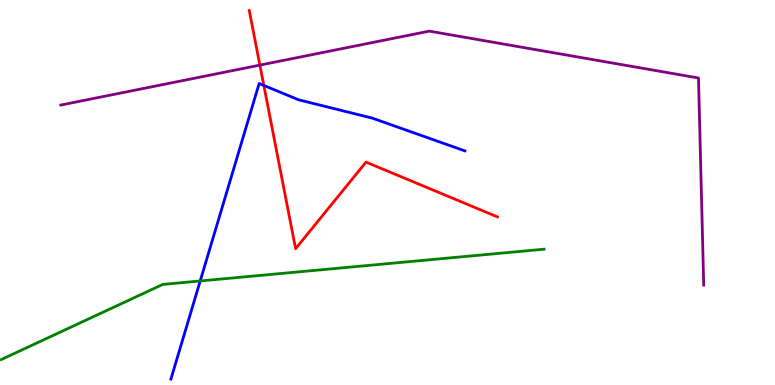[{'lines': ['blue', 'red'], 'intersections': [{'x': 3.4, 'y': 7.78}]}, {'lines': ['green', 'red'], 'intersections': []}, {'lines': ['purple', 'red'], 'intersections': [{'x': 3.35, 'y': 8.31}]}, {'lines': ['blue', 'green'], 'intersections': [{'x': 2.58, 'y': 2.7}]}, {'lines': ['blue', 'purple'], 'intersections': []}, {'lines': ['green', 'purple'], 'intersections': []}]